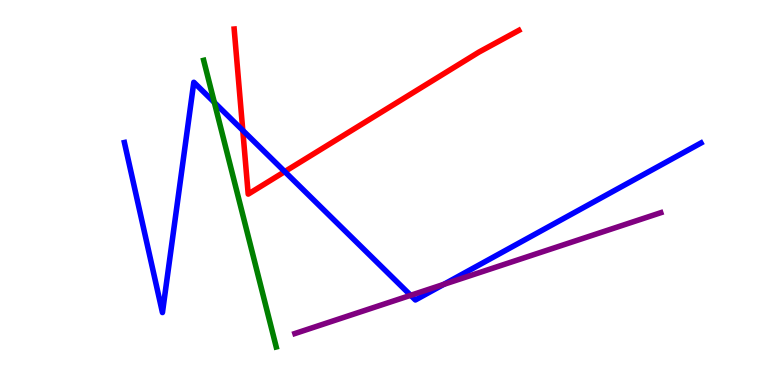[{'lines': ['blue', 'red'], 'intersections': [{'x': 3.13, 'y': 6.61}, {'x': 3.67, 'y': 5.54}]}, {'lines': ['green', 'red'], 'intersections': []}, {'lines': ['purple', 'red'], 'intersections': []}, {'lines': ['blue', 'green'], 'intersections': [{'x': 2.77, 'y': 7.34}]}, {'lines': ['blue', 'purple'], 'intersections': [{'x': 5.3, 'y': 2.33}, {'x': 5.73, 'y': 2.61}]}, {'lines': ['green', 'purple'], 'intersections': []}]